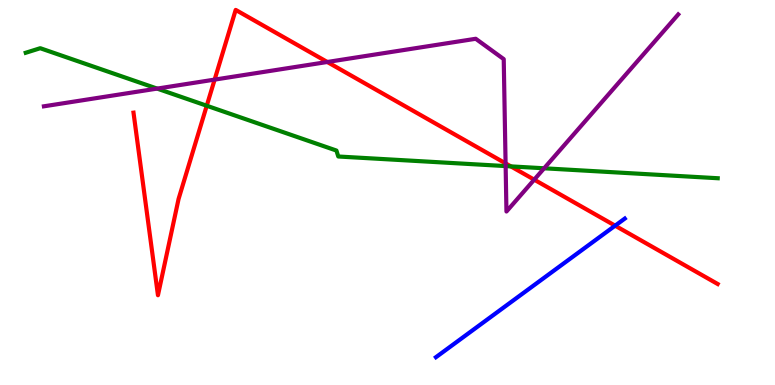[{'lines': ['blue', 'red'], 'intersections': [{'x': 7.94, 'y': 4.14}]}, {'lines': ['green', 'red'], 'intersections': [{'x': 2.67, 'y': 7.25}, {'x': 6.59, 'y': 5.68}]}, {'lines': ['purple', 'red'], 'intersections': [{'x': 2.77, 'y': 7.93}, {'x': 4.22, 'y': 8.39}, {'x': 6.52, 'y': 5.76}, {'x': 6.89, 'y': 5.33}]}, {'lines': ['blue', 'green'], 'intersections': []}, {'lines': ['blue', 'purple'], 'intersections': []}, {'lines': ['green', 'purple'], 'intersections': [{'x': 2.03, 'y': 7.7}, {'x': 6.52, 'y': 5.69}, {'x': 7.02, 'y': 5.63}]}]